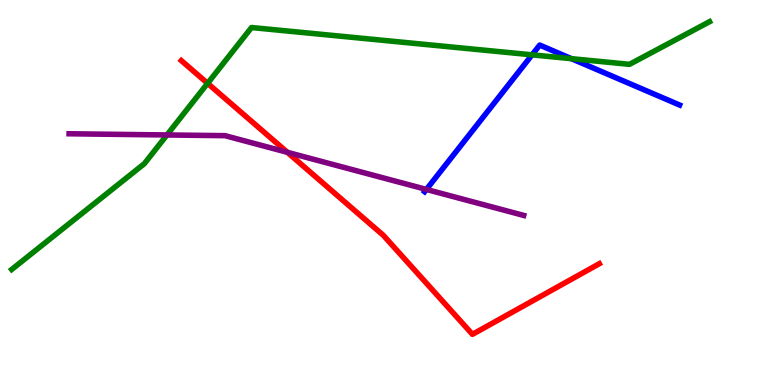[{'lines': ['blue', 'red'], 'intersections': []}, {'lines': ['green', 'red'], 'intersections': [{'x': 2.68, 'y': 7.84}]}, {'lines': ['purple', 'red'], 'intersections': [{'x': 3.71, 'y': 6.04}]}, {'lines': ['blue', 'green'], 'intersections': [{'x': 6.87, 'y': 8.58}, {'x': 7.37, 'y': 8.48}]}, {'lines': ['blue', 'purple'], 'intersections': [{'x': 5.5, 'y': 5.08}]}, {'lines': ['green', 'purple'], 'intersections': [{'x': 2.15, 'y': 6.49}]}]